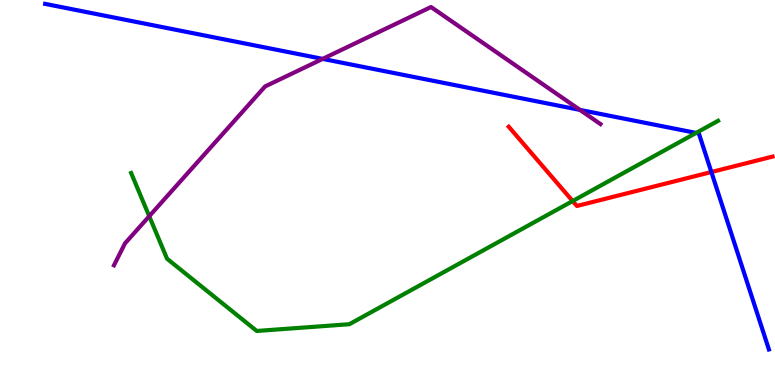[{'lines': ['blue', 'red'], 'intersections': [{'x': 9.18, 'y': 5.53}]}, {'lines': ['green', 'red'], 'intersections': [{'x': 7.39, 'y': 4.78}]}, {'lines': ['purple', 'red'], 'intersections': []}, {'lines': ['blue', 'green'], 'intersections': [{'x': 8.98, 'y': 6.55}]}, {'lines': ['blue', 'purple'], 'intersections': [{'x': 4.16, 'y': 8.47}, {'x': 7.48, 'y': 7.15}]}, {'lines': ['green', 'purple'], 'intersections': [{'x': 1.93, 'y': 4.38}]}]